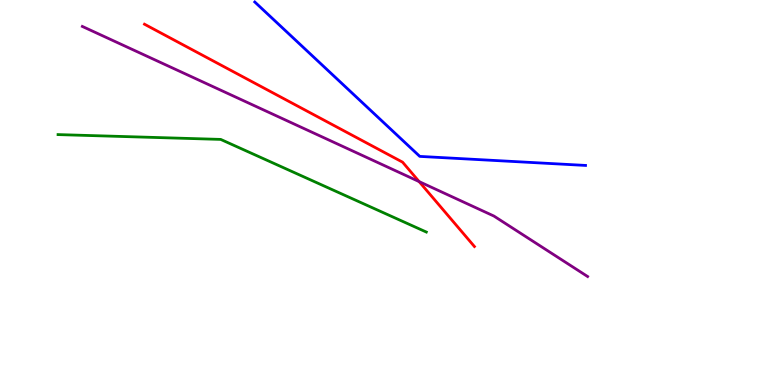[{'lines': ['blue', 'red'], 'intersections': []}, {'lines': ['green', 'red'], 'intersections': []}, {'lines': ['purple', 'red'], 'intersections': [{'x': 5.41, 'y': 5.28}]}, {'lines': ['blue', 'green'], 'intersections': []}, {'lines': ['blue', 'purple'], 'intersections': []}, {'lines': ['green', 'purple'], 'intersections': []}]